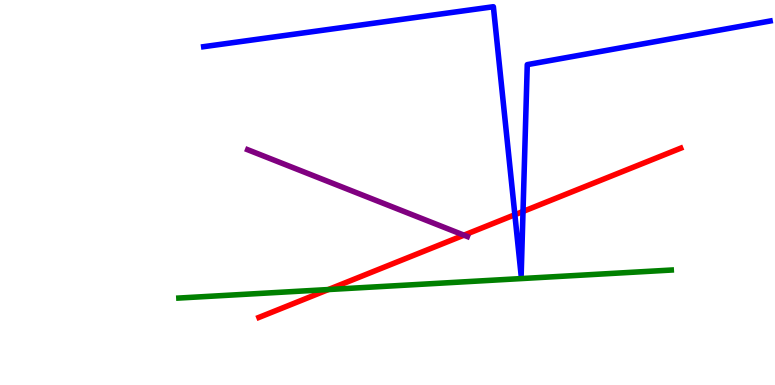[{'lines': ['blue', 'red'], 'intersections': [{'x': 6.64, 'y': 4.42}, {'x': 6.75, 'y': 4.51}]}, {'lines': ['green', 'red'], 'intersections': [{'x': 4.24, 'y': 2.48}]}, {'lines': ['purple', 'red'], 'intersections': [{'x': 5.99, 'y': 3.89}]}, {'lines': ['blue', 'green'], 'intersections': []}, {'lines': ['blue', 'purple'], 'intersections': []}, {'lines': ['green', 'purple'], 'intersections': []}]